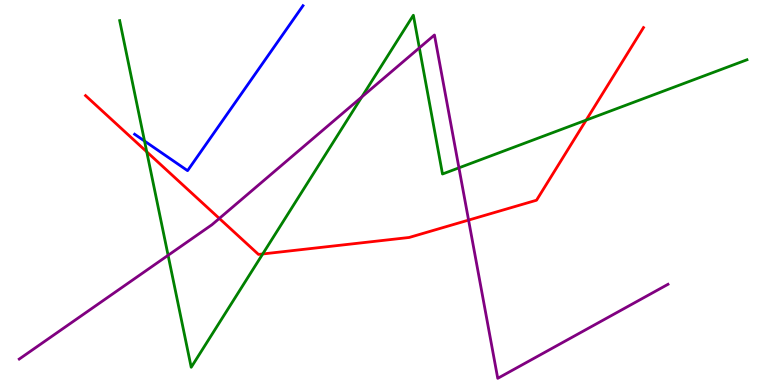[{'lines': ['blue', 'red'], 'intersections': []}, {'lines': ['green', 'red'], 'intersections': [{'x': 1.89, 'y': 6.06}, {'x': 3.39, 'y': 3.4}, {'x': 7.56, 'y': 6.88}]}, {'lines': ['purple', 'red'], 'intersections': [{'x': 2.83, 'y': 4.33}, {'x': 6.05, 'y': 4.28}]}, {'lines': ['blue', 'green'], 'intersections': [{'x': 1.86, 'y': 6.34}]}, {'lines': ['blue', 'purple'], 'intersections': []}, {'lines': ['green', 'purple'], 'intersections': [{'x': 2.17, 'y': 3.37}, {'x': 4.67, 'y': 7.48}, {'x': 5.41, 'y': 8.76}, {'x': 5.92, 'y': 5.64}]}]